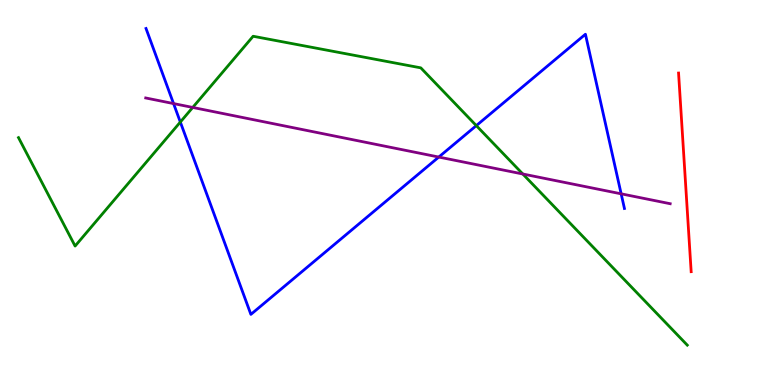[{'lines': ['blue', 'red'], 'intersections': []}, {'lines': ['green', 'red'], 'intersections': []}, {'lines': ['purple', 'red'], 'intersections': []}, {'lines': ['blue', 'green'], 'intersections': [{'x': 2.33, 'y': 6.83}, {'x': 6.15, 'y': 6.74}]}, {'lines': ['blue', 'purple'], 'intersections': [{'x': 2.24, 'y': 7.31}, {'x': 5.66, 'y': 5.92}, {'x': 8.01, 'y': 4.97}]}, {'lines': ['green', 'purple'], 'intersections': [{'x': 2.49, 'y': 7.21}, {'x': 6.75, 'y': 5.48}]}]